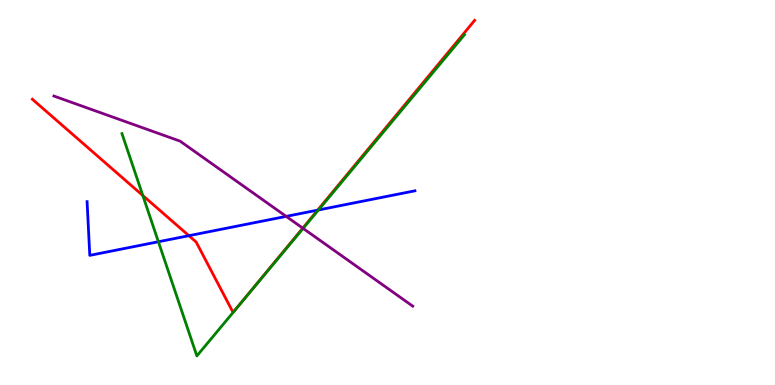[{'lines': ['blue', 'red'], 'intersections': [{'x': 2.44, 'y': 3.88}, {'x': 4.1, 'y': 4.54}]}, {'lines': ['green', 'red'], 'intersections': [{'x': 1.84, 'y': 4.92}]}, {'lines': ['purple', 'red'], 'intersections': [{'x': 3.91, 'y': 4.07}]}, {'lines': ['blue', 'green'], 'intersections': [{'x': 2.04, 'y': 3.72}, {'x': 4.11, 'y': 4.55}]}, {'lines': ['blue', 'purple'], 'intersections': [{'x': 3.69, 'y': 4.38}]}, {'lines': ['green', 'purple'], 'intersections': [{'x': 3.91, 'y': 4.07}]}]